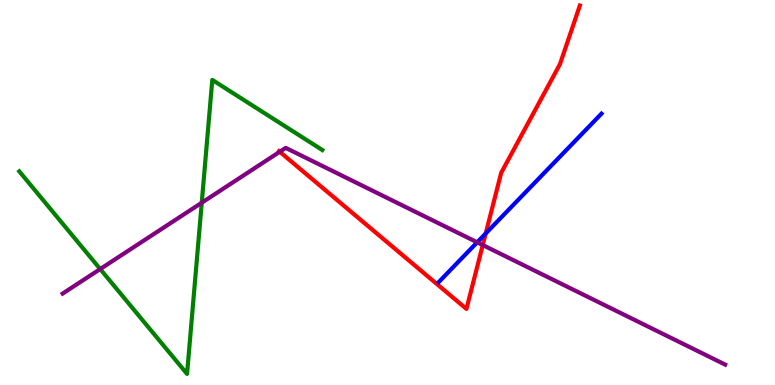[{'lines': ['blue', 'red'], 'intersections': [{'x': 6.27, 'y': 3.94}]}, {'lines': ['green', 'red'], 'intersections': []}, {'lines': ['purple', 'red'], 'intersections': [{'x': 3.61, 'y': 6.06}, {'x': 6.23, 'y': 3.63}]}, {'lines': ['blue', 'green'], 'intersections': []}, {'lines': ['blue', 'purple'], 'intersections': [{'x': 6.16, 'y': 3.71}]}, {'lines': ['green', 'purple'], 'intersections': [{'x': 1.29, 'y': 3.01}, {'x': 2.6, 'y': 4.73}]}]